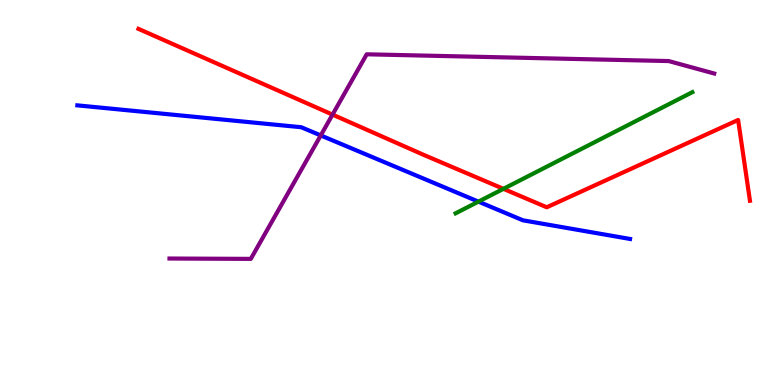[{'lines': ['blue', 'red'], 'intersections': []}, {'lines': ['green', 'red'], 'intersections': [{'x': 6.5, 'y': 5.1}]}, {'lines': ['purple', 'red'], 'intersections': [{'x': 4.29, 'y': 7.02}]}, {'lines': ['blue', 'green'], 'intersections': [{'x': 6.17, 'y': 4.76}]}, {'lines': ['blue', 'purple'], 'intersections': [{'x': 4.14, 'y': 6.48}]}, {'lines': ['green', 'purple'], 'intersections': []}]